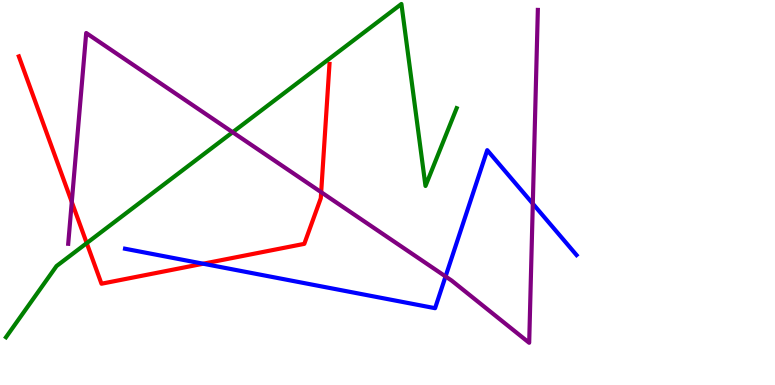[{'lines': ['blue', 'red'], 'intersections': [{'x': 2.62, 'y': 3.15}]}, {'lines': ['green', 'red'], 'intersections': [{'x': 1.12, 'y': 3.69}]}, {'lines': ['purple', 'red'], 'intersections': [{'x': 0.926, 'y': 4.75}, {'x': 4.14, 'y': 5.01}]}, {'lines': ['blue', 'green'], 'intersections': []}, {'lines': ['blue', 'purple'], 'intersections': [{'x': 5.75, 'y': 2.82}, {'x': 6.87, 'y': 4.71}]}, {'lines': ['green', 'purple'], 'intersections': [{'x': 3.0, 'y': 6.57}]}]